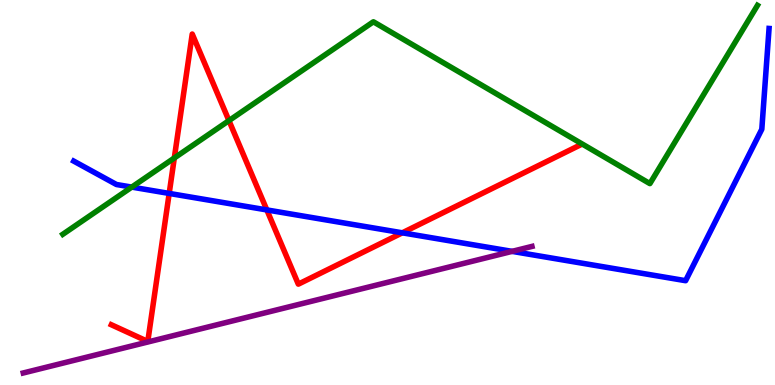[{'lines': ['blue', 'red'], 'intersections': [{'x': 2.18, 'y': 4.98}, {'x': 3.44, 'y': 4.55}, {'x': 5.19, 'y': 3.95}]}, {'lines': ['green', 'red'], 'intersections': [{'x': 2.25, 'y': 5.9}, {'x': 2.95, 'y': 6.87}]}, {'lines': ['purple', 'red'], 'intersections': []}, {'lines': ['blue', 'green'], 'intersections': [{'x': 1.7, 'y': 5.14}]}, {'lines': ['blue', 'purple'], 'intersections': [{'x': 6.61, 'y': 3.47}]}, {'lines': ['green', 'purple'], 'intersections': []}]